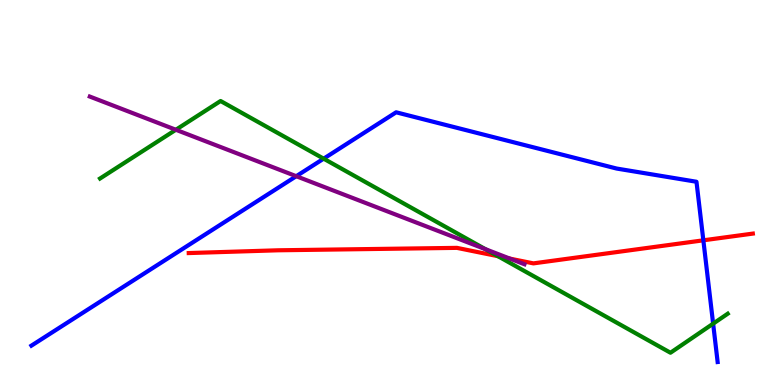[{'lines': ['blue', 'red'], 'intersections': [{'x': 9.08, 'y': 3.76}]}, {'lines': ['green', 'red'], 'intersections': [{'x': 6.42, 'y': 3.35}]}, {'lines': ['purple', 'red'], 'intersections': [{'x': 6.58, 'y': 3.28}]}, {'lines': ['blue', 'green'], 'intersections': [{'x': 4.18, 'y': 5.88}, {'x': 9.2, 'y': 1.59}]}, {'lines': ['blue', 'purple'], 'intersections': [{'x': 3.82, 'y': 5.42}]}, {'lines': ['green', 'purple'], 'intersections': [{'x': 2.27, 'y': 6.63}, {'x': 6.26, 'y': 3.53}]}]